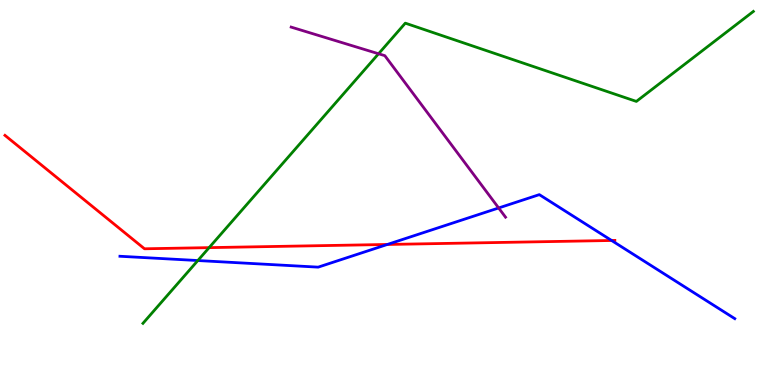[{'lines': ['blue', 'red'], 'intersections': [{'x': 5.0, 'y': 3.65}, {'x': 7.89, 'y': 3.75}]}, {'lines': ['green', 'red'], 'intersections': [{'x': 2.7, 'y': 3.57}]}, {'lines': ['purple', 'red'], 'intersections': []}, {'lines': ['blue', 'green'], 'intersections': [{'x': 2.55, 'y': 3.23}]}, {'lines': ['blue', 'purple'], 'intersections': [{'x': 6.43, 'y': 4.6}]}, {'lines': ['green', 'purple'], 'intersections': [{'x': 4.88, 'y': 8.6}]}]